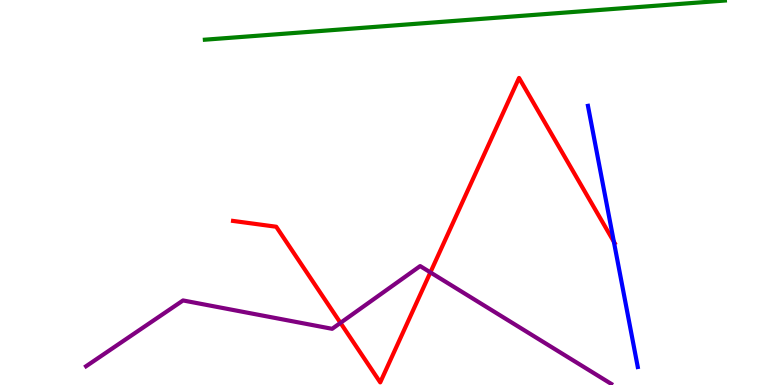[{'lines': ['blue', 'red'], 'intersections': [{'x': 7.92, 'y': 3.72}]}, {'lines': ['green', 'red'], 'intersections': []}, {'lines': ['purple', 'red'], 'intersections': [{'x': 4.39, 'y': 1.61}, {'x': 5.55, 'y': 2.93}]}, {'lines': ['blue', 'green'], 'intersections': []}, {'lines': ['blue', 'purple'], 'intersections': []}, {'lines': ['green', 'purple'], 'intersections': []}]